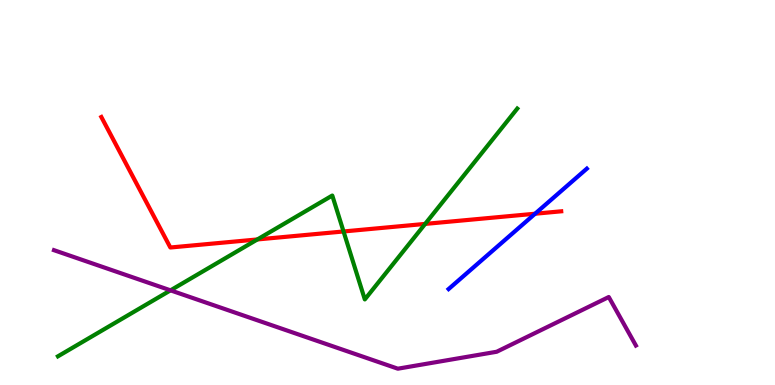[{'lines': ['blue', 'red'], 'intersections': [{'x': 6.9, 'y': 4.45}]}, {'lines': ['green', 'red'], 'intersections': [{'x': 3.32, 'y': 3.78}, {'x': 4.43, 'y': 3.99}, {'x': 5.49, 'y': 4.18}]}, {'lines': ['purple', 'red'], 'intersections': []}, {'lines': ['blue', 'green'], 'intersections': []}, {'lines': ['blue', 'purple'], 'intersections': []}, {'lines': ['green', 'purple'], 'intersections': [{'x': 2.2, 'y': 2.46}]}]